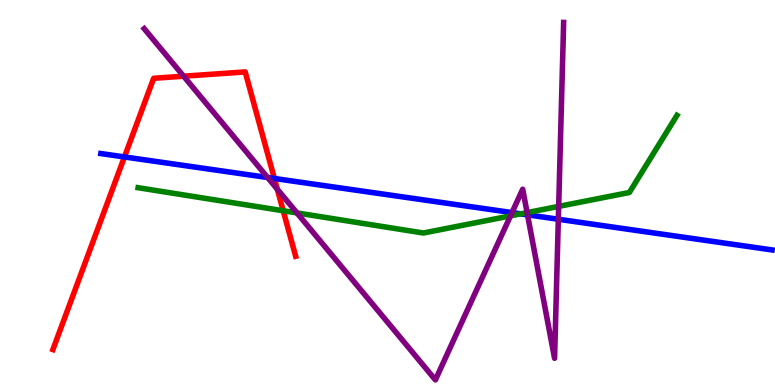[{'lines': ['blue', 'red'], 'intersections': [{'x': 1.61, 'y': 5.92}, {'x': 3.54, 'y': 5.36}]}, {'lines': ['green', 'red'], 'intersections': [{'x': 3.65, 'y': 4.53}]}, {'lines': ['purple', 'red'], 'intersections': [{'x': 2.37, 'y': 8.02}, {'x': 3.58, 'y': 5.08}]}, {'lines': ['blue', 'green'], 'intersections': [{'x': 6.72, 'y': 4.45}]}, {'lines': ['blue', 'purple'], 'intersections': [{'x': 3.45, 'y': 5.39}, {'x': 6.61, 'y': 4.48}, {'x': 6.81, 'y': 4.42}, {'x': 7.2, 'y': 4.31}]}, {'lines': ['green', 'purple'], 'intersections': [{'x': 3.83, 'y': 4.47}, {'x': 6.59, 'y': 4.39}, {'x': 6.8, 'y': 4.48}, {'x': 7.21, 'y': 4.64}]}]